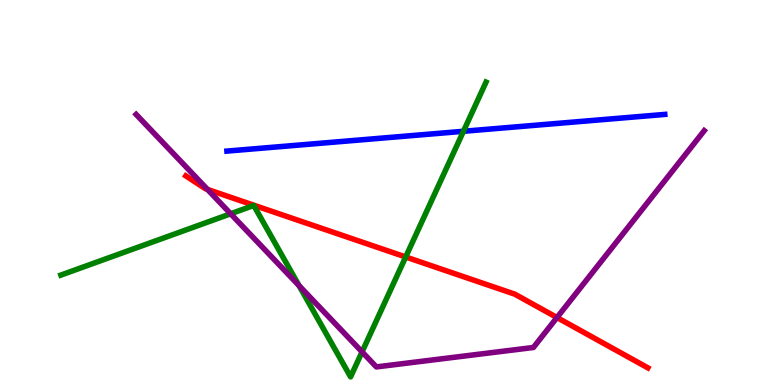[{'lines': ['blue', 'red'], 'intersections': []}, {'lines': ['green', 'red'], 'intersections': [{'x': 5.23, 'y': 3.33}]}, {'lines': ['purple', 'red'], 'intersections': [{'x': 2.68, 'y': 5.08}, {'x': 7.19, 'y': 1.75}]}, {'lines': ['blue', 'green'], 'intersections': [{'x': 5.98, 'y': 6.59}]}, {'lines': ['blue', 'purple'], 'intersections': []}, {'lines': ['green', 'purple'], 'intersections': [{'x': 2.98, 'y': 4.45}, {'x': 3.86, 'y': 2.58}, {'x': 4.67, 'y': 0.86}]}]